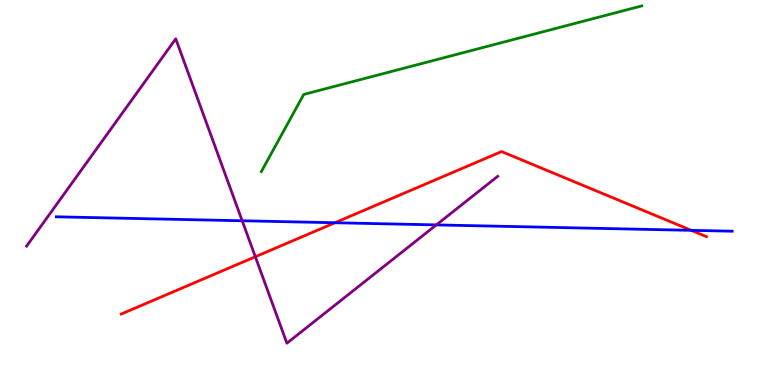[{'lines': ['blue', 'red'], 'intersections': [{'x': 4.32, 'y': 4.21}, {'x': 8.92, 'y': 4.02}]}, {'lines': ['green', 'red'], 'intersections': []}, {'lines': ['purple', 'red'], 'intersections': [{'x': 3.29, 'y': 3.33}]}, {'lines': ['blue', 'green'], 'intersections': []}, {'lines': ['blue', 'purple'], 'intersections': [{'x': 3.13, 'y': 4.27}, {'x': 5.63, 'y': 4.16}]}, {'lines': ['green', 'purple'], 'intersections': []}]